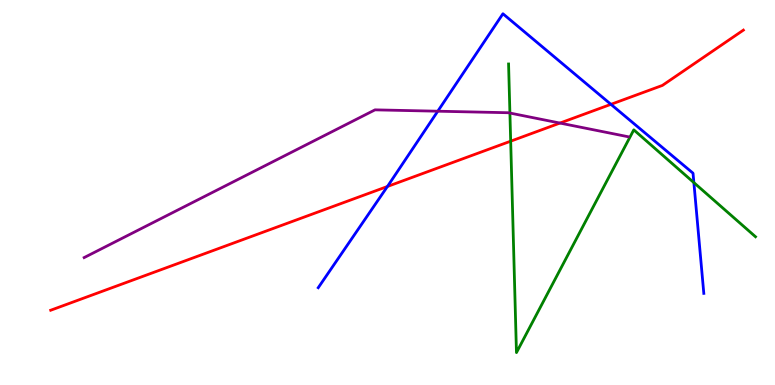[{'lines': ['blue', 'red'], 'intersections': [{'x': 5.0, 'y': 5.16}, {'x': 7.88, 'y': 7.29}]}, {'lines': ['green', 'red'], 'intersections': [{'x': 6.59, 'y': 6.33}]}, {'lines': ['purple', 'red'], 'intersections': [{'x': 7.23, 'y': 6.8}]}, {'lines': ['blue', 'green'], 'intersections': [{'x': 8.95, 'y': 5.26}]}, {'lines': ['blue', 'purple'], 'intersections': [{'x': 5.65, 'y': 7.11}]}, {'lines': ['green', 'purple'], 'intersections': [{'x': 6.58, 'y': 7.06}]}]